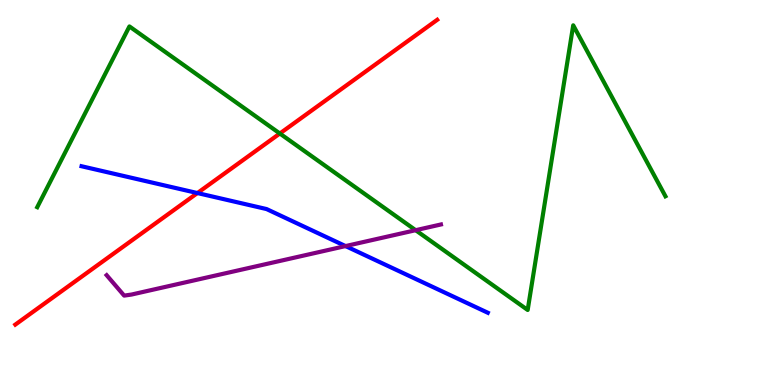[{'lines': ['blue', 'red'], 'intersections': [{'x': 2.55, 'y': 4.99}]}, {'lines': ['green', 'red'], 'intersections': [{'x': 3.61, 'y': 6.53}]}, {'lines': ['purple', 'red'], 'intersections': []}, {'lines': ['blue', 'green'], 'intersections': []}, {'lines': ['blue', 'purple'], 'intersections': [{'x': 4.46, 'y': 3.61}]}, {'lines': ['green', 'purple'], 'intersections': [{'x': 5.36, 'y': 4.02}]}]